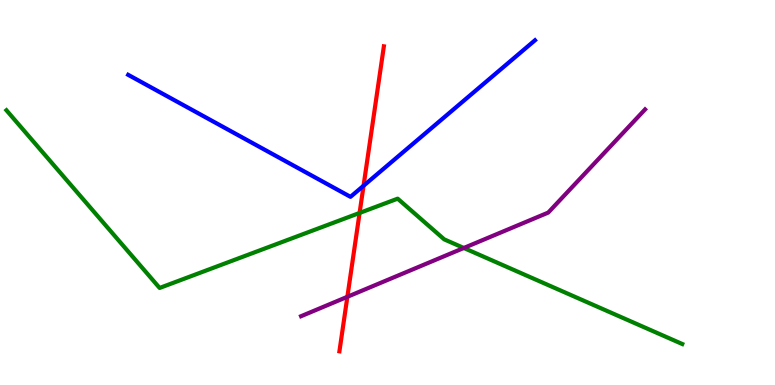[{'lines': ['blue', 'red'], 'intersections': [{'x': 4.69, 'y': 5.18}]}, {'lines': ['green', 'red'], 'intersections': [{'x': 4.64, 'y': 4.47}]}, {'lines': ['purple', 'red'], 'intersections': [{'x': 4.48, 'y': 2.29}]}, {'lines': ['blue', 'green'], 'intersections': []}, {'lines': ['blue', 'purple'], 'intersections': []}, {'lines': ['green', 'purple'], 'intersections': [{'x': 5.98, 'y': 3.56}]}]